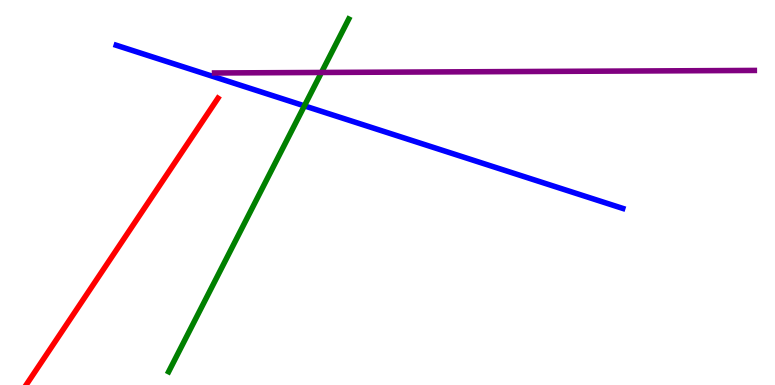[{'lines': ['blue', 'red'], 'intersections': []}, {'lines': ['green', 'red'], 'intersections': []}, {'lines': ['purple', 'red'], 'intersections': []}, {'lines': ['blue', 'green'], 'intersections': [{'x': 3.93, 'y': 7.25}]}, {'lines': ['blue', 'purple'], 'intersections': []}, {'lines': ['green', 'purple'], 'intersections': [{'x': 4.15, 'y': 8.12}]}]